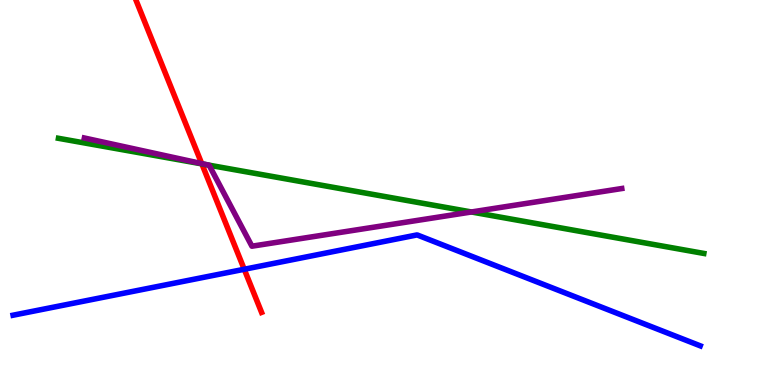[{'lines': ['blue', 'red'], 'intersections': [{'x': 3.15, 'y': 3.01}]}, {'lines': ['green', 'red'], 'intersections': [{'x': 2.6, 'y': 5.74}]}, {'lines': ['purple', 'red'], 'intersections': [{'x': 2.6, 'y': 5.75}]}, {'lines': ['blue', 'green'], 'intersections': []}, {'lines': ['blue', 'purple'], 'intersections': []}, {'lines': ['green', 'purple'], 'intersections': [{'x': 2.69, 'y': 5.71}, {'x': 6.08, 'y': 4.49}]}]